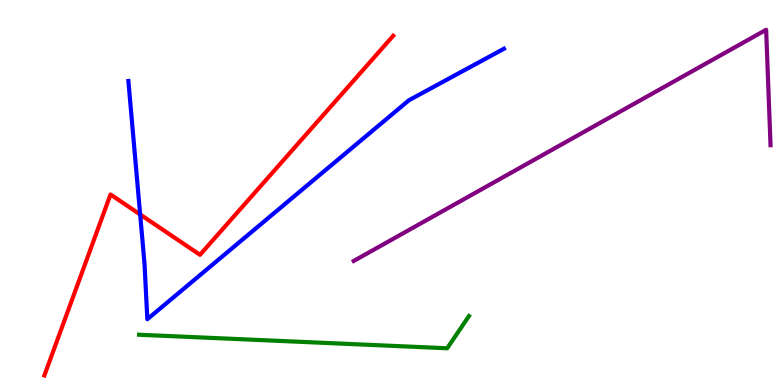[{'lines': ['blue', 'red'], 'intersections': [{'x': 1.81, 'y': 4.43}]}, {'lines': ['green', 'red'], 'intersections': []}, {'lines': ['purple', 'red'], 'intersections': []}, {'lines': ['blue', 'green'], 'intersections': []}, {'lines': ['blue', 'purple'], 'intersections': []}, {'lines': ['green', 'purple'], 'intersections': []}]